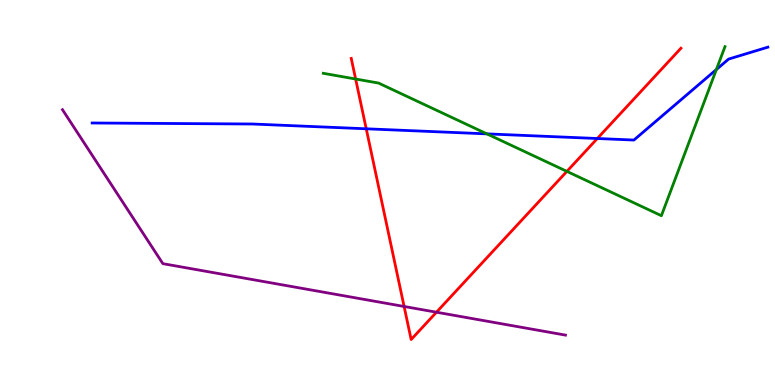[{'lines': ['blue', 'red'], 'intersections': [{'x': 4.73, 'y': 6.65}, {'x': 7.71, 'y': 6.4}]}, {'lines': ['green', 'red'], 'intersections': [{'x': 4.59, 'y': 7.95}, {'x': 7.31, 'y': 5.55}]}, {'lines': ['purple', 'red'], 'intersections': [{'x': 5.21, 'y': 2.04}, {'x': 5.63, 'y': 1.89}]}, {'lines': ['blue', 'green'], 'intersections': [{'x': 6.28, 'y': 6.52}, {'x': 9.24, 'y': 8.19}]}, {'lines': ['blue', 'purple'], 'intersections': []}, {'lines': ['green', 'purple'], 'intersections': []}]